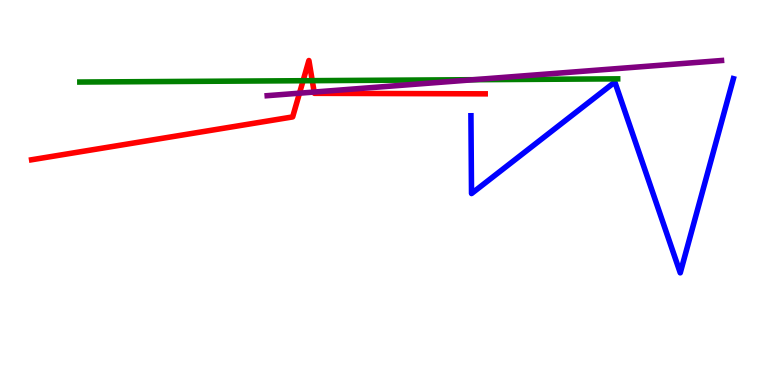[{'lines': ['blue', 'red'], 'intersections': []}, {'lines': ['green', 'red'], 'intersections': [{'x': 3.91, 'y': 7.9}, {'x': 4.03, 'y': 7.9}]}, {'lines': ['purple', 'red'], 'intersections': [{'x': 3.86, 'y': 7.58}, {'x': 4.05, 'y': 7.61}]}, {'lines': ['blue', 'green'], 'intersections': []}, {'lines': ['blue', 'purple'], 'intersections': []}, {'lines': ['green', 'purple'], 'intersections': [{'x': 6.11, 'y': 7.93}]}]